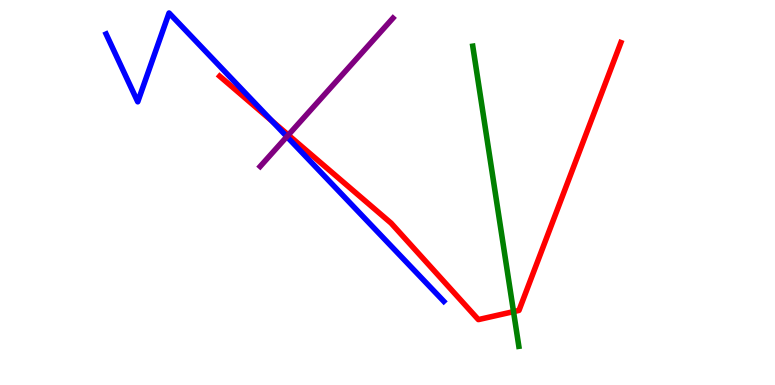[{'lines': ['blue', 'red'], 'intersections': [{'x': 3.51, 'y': 6.85}]}, {'lines': ['green', 'red'], 'intersections': [{'x': 6.63, 'y': 1.91}]}, {'lines': ['purple', 'red'], 'intersections': [{'x': 3.72, 'y': 6.49}]}, {'lines': ['blue', 'green'], 'intersections': []}, {'lines': ['blue', 'purple'], 'intersections': [{'x': 3.7, 'y': 6.45}]}, {'lines': ['green', 'purple'], 'intersections': []}]